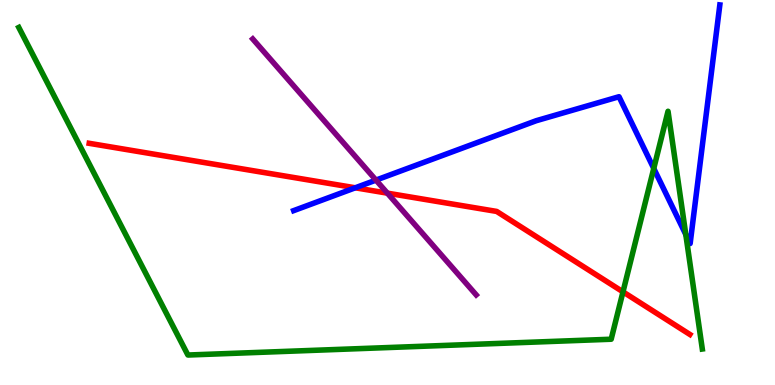[{'lines': ['blue', 'red'], 'intersections': [{'x': 4.58, 'y': 5.12}]}, {'lines': ['green', 'red'], 'intersections': [{'x': 8.04, 'y': 2.42}]}, {'lines': ['purple', 'red'], 'intersections': [{'x': 5.0, 'y': 4.98}]}, {'lines': ['blue', 'green'], 'intersections': [{'x': 8.44, 'y': 5.62}, {'x': 8.85, 'y': 3.91}]}, {'lines': ['blue', 'purple'], 'intersections': [{'x': 4.85, 'y': 5.32}]}, {'lines': ['green', 'purple'], 'intersections': []}]